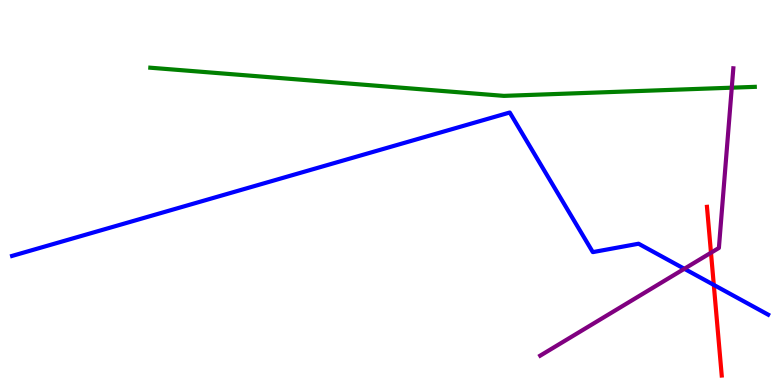[{'lines': ['blue', 'red'], 'intersections': [{'x': 9.21, 'y': 2.6}]}, {'lines': ['green', 'red'], 'intersections': []}, {'lines': ['purple', 'red'], 'intersections': [{'x': 9.17, 'y': 3.44}]}, {'lines': ['blue', 'green'], 'intersections': []}, {'lines': ['blue', 'purple'], 'intersections': [{'x': 8.83, 'y': 3.02}]}, {'lines': ['green', 'purple'], 'intersections': [{'x': 9.44, 'y': 7.72}]}]